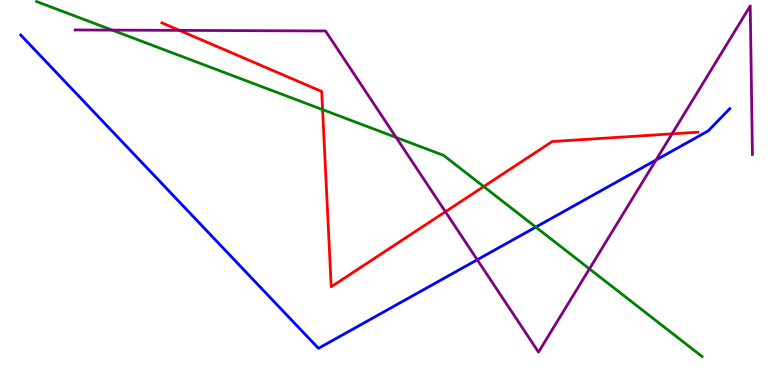[{'lines': ['blue', 'red'], 'intersections': []}, {'lines': ['green', 'red'], 'intersections': [{'x': 4.16, 'y': 7.15}, {'x': 6.24, 'y': 5.15}]}, {'lines': ['purple', 'red'], 'intersections': [{'x': 2.32, 'y': 9.21}, {'x': 5.75, 'y': 4.5}, {'x': 8.67, 'y': 6.52}]}, {'lines': ['blue', 'green'], 'intersections': [{'x': 6.91, 'y': 4.1}]}, {'lines': ['blue', 'purple'], 'intersections': [{'x': 6.16, 'y': 3.25}, {'x': 8.46, 'y': 5.84}]}, {'lines': ['green', 'purple'], 'intersections': [{'x': 1.45, 'y': 9.22}, {'x': 5.11, 'y': 6.43}, {'x': 7.61, 'y': 3.02}]}]